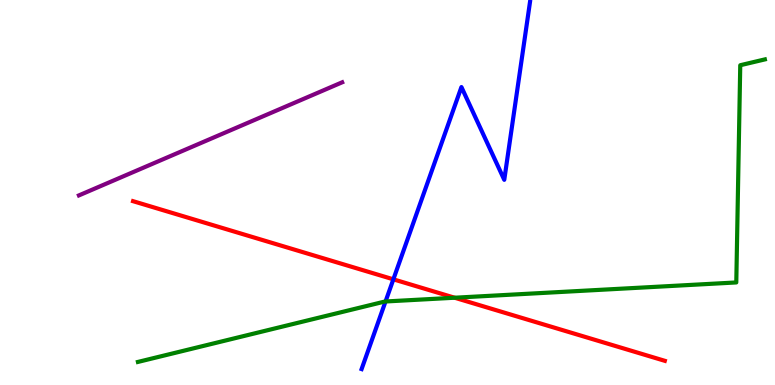[{'lines': ['blue', 'red'], 'intersections': [{'x': 5.08, 'y': 2.74}]}, {'lines': ['green', 'red'], 'intersections': [{'x': 5.87, 'y': 2.27}]}, {'lines': ['purple', 'red'], 'intersections': []}, {'lines': ['blue', 'green'], 'intersections': [{'x': 4.97, 'y': 2.17}]}, {'lines': ['blue', 'purple'], 'intersections': []}, {'lines': ['green', 'purple'], 'intersections': []}]